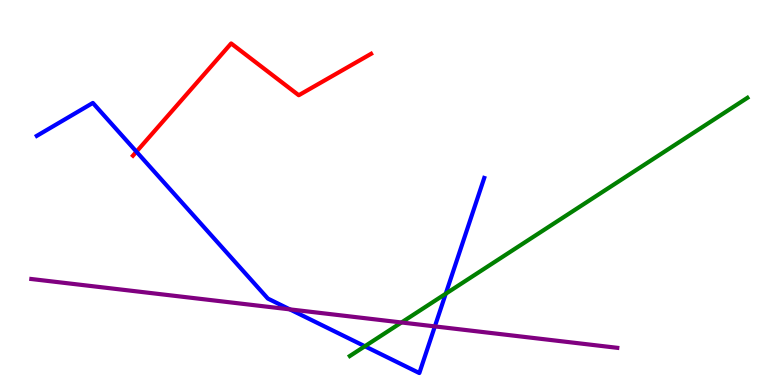[{'lines': ['blue', 'red'], 'intersections': [{'x': 1.76, 'y': 6.06}]}, {'lines': ['green', 'red'], 'intersections': []}, {'lines': ['purple', 'red'], 'intersections': []}, {'lines': ['blue', 'green'], 'intersections': [{'x': 4.71, 'y': 1.01}, {'x': 5.75, 'y': 2.37}]}, {'lines': ['blue', 'purple'], 'intersections': [{'x': 3.74, 'y': 1.96}, {'x': 5.61, 'y': 1.52}]}, {'lines': ['green', 'purple'], 'intersections': [{'x': 5.18, 'y': 1.62}]}]